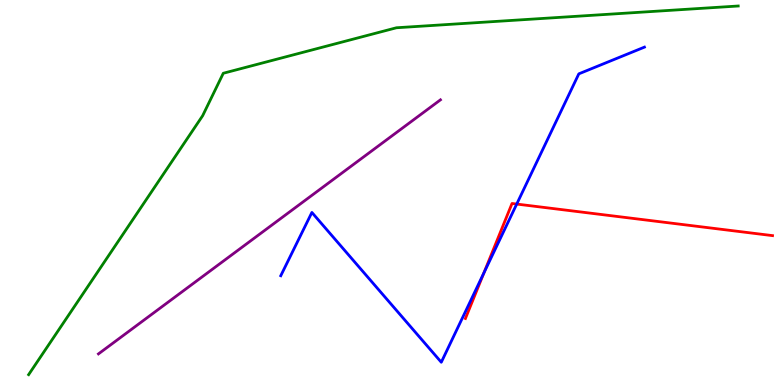[{'lines': ['blue', 'red'], 'intersections': [{'x': 6.24, 'y': 2.91}, {'x': 6.67, 'y': 4.7}]}, {'lines': ['green', 'red'], 'intersections': []}, {'lines': ['purple', 'red'], 'intersections': []}, {'lines': ['blue', 'green'], 'intersections': []}, {'lines': ['blue', 'purple'], 'intersections': []}, {'lines': ['green', 'purple'], 'intersections': []}]